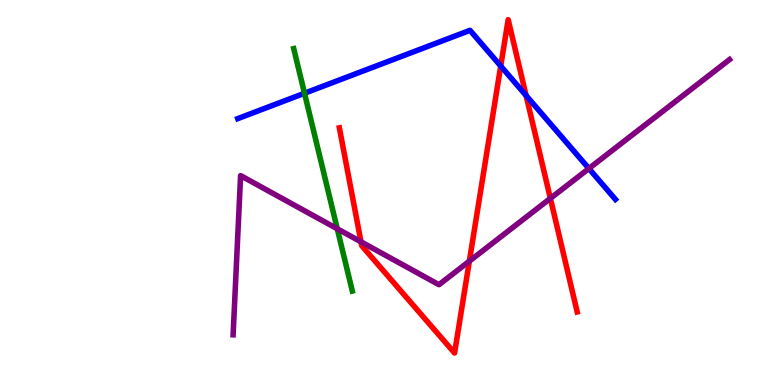[{'lines': ['blue', 'red'], 'intersections': [{'x': 6.46, 'y': 8.28}, {'x': 6.79, 'y': 7.52}]}, {'lines': ['green', 'red'], 'intersections': []}, {'lines': ['purple', 'red'], 'intersections': [{'x': 4.66, 'y': 3.72}, {'x': 6.06, 'y': 3.22}, {'x': 7.1, 'y': 4.85}]}, {'lines': ['blue', 'green'], 'intersections': [{'x': 3.93, 'y': 7.58}]}, {'lines': ['blue', 'purple'], 'intersections': [{'x': 7.6, 'y': 5.62}]}, {'lines': ['green', 'purple'], 'intersections': [{'x': 4.35, 'y': 4.06}]}]